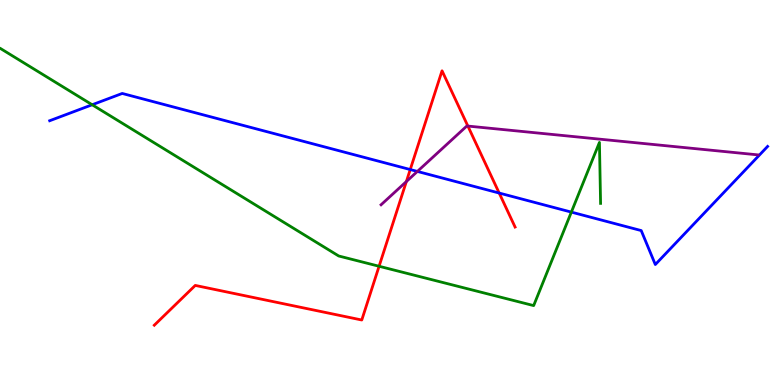[{'lines': ['blue', 'red'], 'intersections': [{'x': 5.29, 'y': 5.6}, {'x': 6.44, 'y': 4.99}]}, {'lines': ['green', 'red'], 'intersections': [{'x': 4.89, 'y': 3.08}]}, {'lines': ['purple', 'red'], 'intersections': [{'x': 5.24, 'y': 5.28}, {'x': 6.04, 'y': 6.73}]}, {'lines': ['blue', 'green'], 'intersections': [{'x': 1.19, 'y': 7.28}, {'x': 7.37, 'y': 4.49}]}, {'lines': ['blue', 'purple'], 'intersections': [{'x': 5.39, 'y': 5.55}]}, {'lines': ['green', 'purple'], 'intersections': []}]